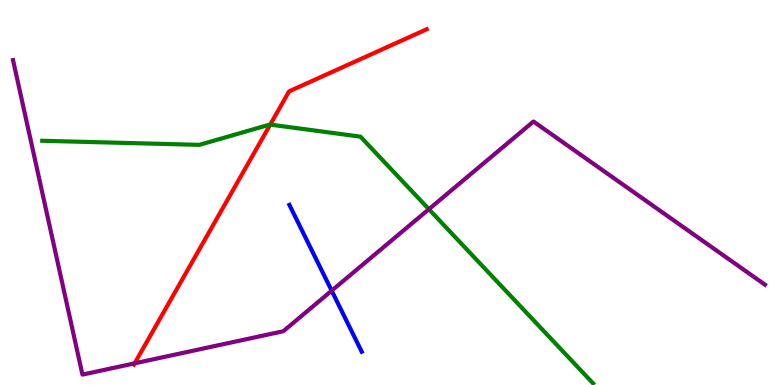[{'lines': ['blue', 'red'], 'intersections': []}, {'lines': ['green', 'red'], 'intersections': [{'x': 3.49, 'y': 6.76}]}, {'lines': ['purple', 'red'], 'intersections': [{'x': 1.74, 'y': 0.563}]}, {'lines': ['blue', 'green'], 'intersections': []}, {'lines': ['blue', 'purple'], 'intersections': [{'x': 4.28, 'y': 2.45}]}, {'lines': ['green', 'purple'], 'intersections': [{'x': 5.53, 'y': 4.57}]}]